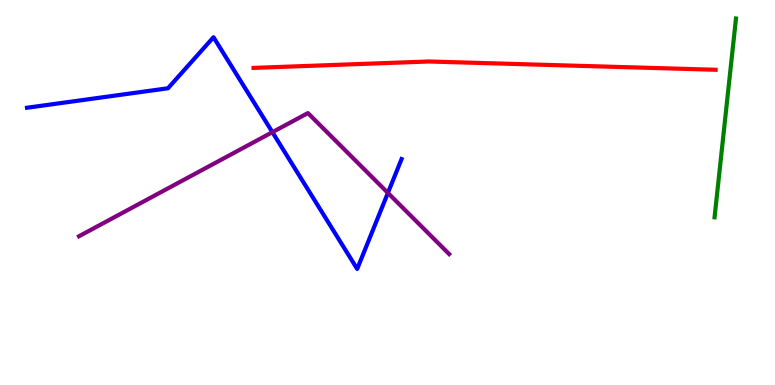[{'lines': ['blue', 'red'], 'intersections': []}, {'lines': ['green', 'red'], 'intersections': []}, {'lines': ['purple', 'red'], 'intersections': []}, {'lines': ['blue', 'green'], 'intersections': []}, {'lines': ['blue', 'purple'], 'intersections': [{'x': 3.51, 'y': 6.57}, {'x': 5.01, 'y': 4.99}]}, {'lines': ['green', 'purple'], 'intersections': []}]